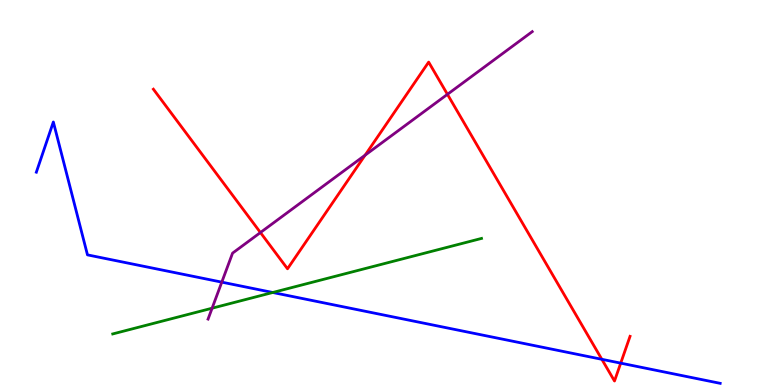[{'lines': ['blue', 'red'], 'intersections': [{'x': 7.77, 'y': 0.667}, {'x': 8.01, 'y': 0.568}]}, {'lines': ['green', 'red'], 'intersections': []}, {'lines': ['purple', 'red'], 'intersections': [{'x': 3.36, 'y': 3.96}, {'x': 4.71, 'y': 5.97}, {'x': 5.77, 'y': 7.55}]}, {'lines': ['blue', 'green'], 'intersections': [{'x': 3.52, 'y': 2.4}]}, {'lines': ['blue', 'purple'], 'intersections': [{'x': 2.86, 'y': 2.67}]}, {'lines': ['green', 'purple'], 'intersections': [{'x': 2.74, 'y': 1.99}]}]